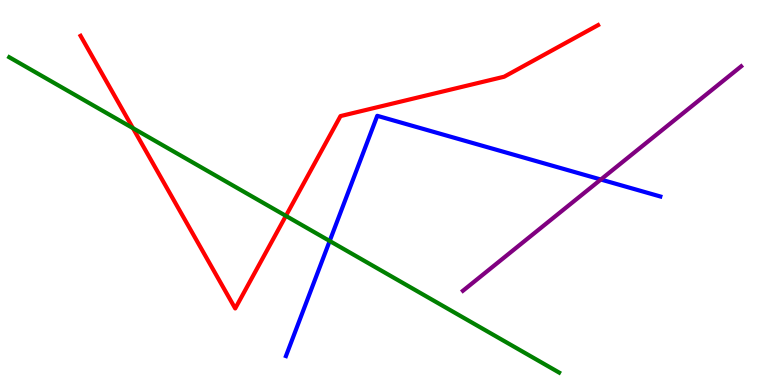[{'lines': ['blue', 'red'], 'intersections': []}, {'lines': ['green', 'red'], 'intersections': [{'x': 1.72, 'y': 6.67}, {'x': 3.69, 'y': 4.39}]}, {'lines': ['purple', 'red'], 'intersections': []}, {'lines': ['blue', 'green'], 'intersections': [{'x': 4.25, 'y': 3.74}]}, {'lines': ['blue', 'purple'], 'intersections': [{'x': 7.75, 'y': 5.34}]}, {'lines': ['green', 'purple'], 'intersections': []}]